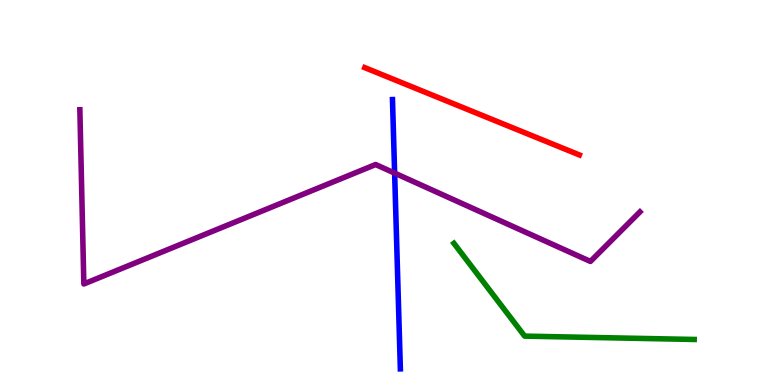[{'lines': ['blue', 'red'], 'intersections': []}, {'lines': ['green', 'red'], 'intersections': []}, {'lines': ['purple', 'red'], 'intersections': []}, {'lines': ['blue', 'green'], 'intersections': []}, {'lines': ['blue', 'purple'], 'intersections': [{'x': 5.09, 'y': 5.5}]}, {'lines': ['green', 'purple'], 'intersections': []}]